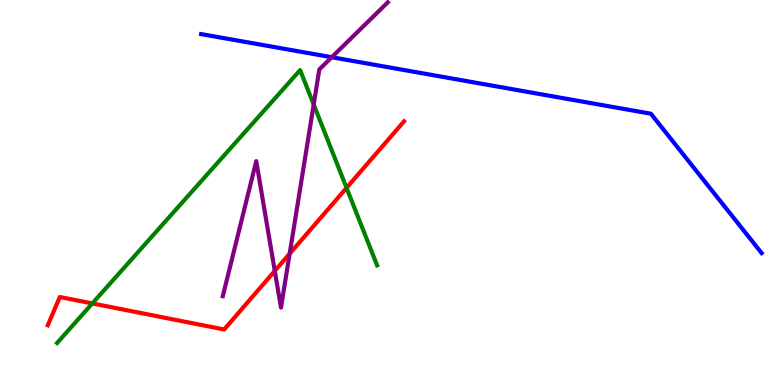[{'lines': ['blue', 'red'], 'intersections': []}, {'lines': ['green', 'red'], 'intersections': [{'x': 1.19, 'y': 2.12}, {'x': 4.47, 'y': 5.12}]}, {'lines': ['purple', 'red'], 'intersections': [{'x': 3.55, 'y': 2.96}, {'x': 3.74, 'y': 3.41}]}, {'lines': ['blue', 'green'], 'intersections': []}, {'lines': ['blue', 'purple'], 'intersections': [{'x': 4.28, 'y': 8.51}]}, {'lines': ['green', 'purple'], 'intersections': [{'x': 4.05, 'y': 7.28}]}]